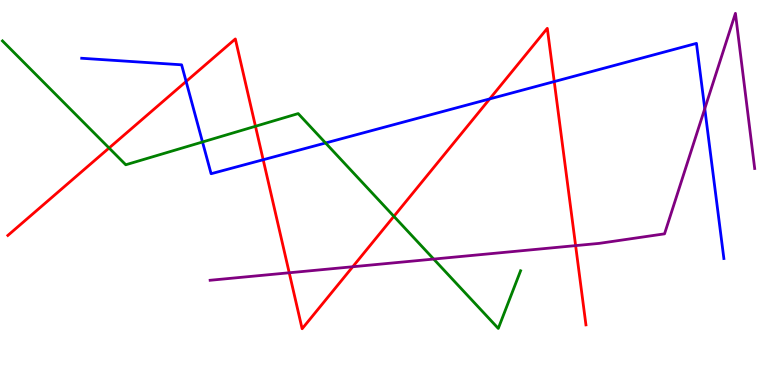[{'lines': ['blue', 'red'], 'intersections': [{'x': 2.4, 'y': 7.88}, {'x': 3.4, 'y': 5.85}, {'x': 6.32, 'y': 7.43}, {'x': 7.15, 'y': 7.88}]}, {'lines': ['green', 'red'], 'intersections': [{'x': 1.41, 'y': 6.16}, {'x': 3.3, 'y': 6.72}, {'x': 5.08, 'y': 4.38}]}, {'lines': ['purple', 'red'], 'intersections': [{'x': 3.73, 'y': 2.92}, {'x': 4.55, 'y': 3.07}, {'x': 7.43, 'y': 3.62}]}, {'lines': ['blue', 'green'], 'intersections': [{'x': 2.61, 'y': 6.31}, {'x': 4.2, 'y': 6.29}]}, {'lines': ['blue', 'purple'], 'intersections': [{'x': 9.09, 'y': 7.18}]}, {'lines': ['green', 'purple'], 'intersections': [{'x': 5.6, 'y': 3.27}]}]